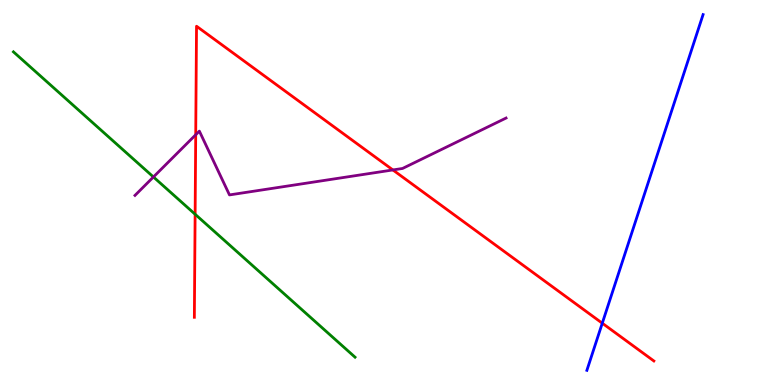[{'lines': ['blue', 'red'], 'intersections': [{'x': 7.77, 'y': 1.61}]}, {'lines': ['green', 'red'], 'intersections': [{'x': 2.52, 'y': 4.44}]}, {'lines': ['purple', 'red'], 'intersections': [{'x': 2.53, 'y': 6.5}, {'x': 5.07, 'y': 5.59}]}, {'lines': ['blue', 'green'], 'intersections': []}, {'lines': ['blue', 'purple'], 'intersections': []}, {'lines': ['green', 'purple'], 'intersections': [{'x': 1.98, 'y': 5.4}]}]